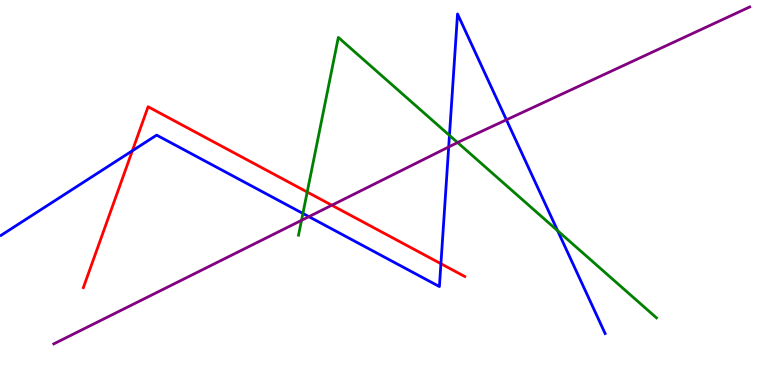[{'lines': ['blue', 'red'], 'intersections': [{'x': 1.71, 'y': 6.08}, {'x': 5.69, 'y': 3.15}]}, {'lines': ['green', 'red'], 'intersections': [{'x': 3.96, 'y': 5.01}]}, {'lines': ['purple', 'red'], 'intersections': [{'x': 4.28, 'y': 4.67}]}, {'lines': ['blue', 'green'], 'intersections': [{'x': 3.91, 'y': 4.46}, {'x': 5.8, 'y': 6.48}, {'x': 7.2, 'y': 4.01}]}, {'lines': ['blue', 'purple'], 'intersections': [{'x': 3.99, 'y': 4.37}, {'x': 5.79, 'y': 6.18}, {'x': 6.53, 'y': 6.89}]}, {'lines': ['green', 'purple'], 'intersections': [{'x': 3.89, 'y': 4.28}, {'x': 5.9, 'y': 6.3}]}]